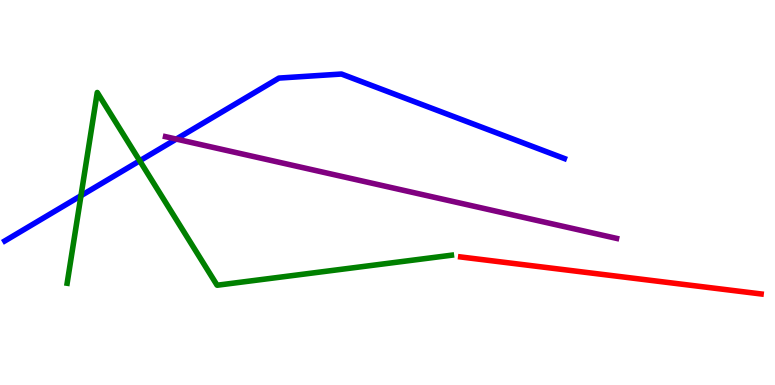[{'lines': ['blue', 'red'], 'intersections': []}, {'lines': ['green', 'red'], 'intersections': []}, {'lines': ['purple', 'red'], 'intersections': []}, {'lines': ['blue', 'green'], 'intersections': [{'x': 1.04, 'y': 4.92}, {'x': 1.8, 'y': 5.82}]}, {'lines': ['blue', 'purple'], 'intersections': [{'x': 2.27, 'y': 6.39}]}, {'lines': ['green', 'purple'], 'intersections': []}]